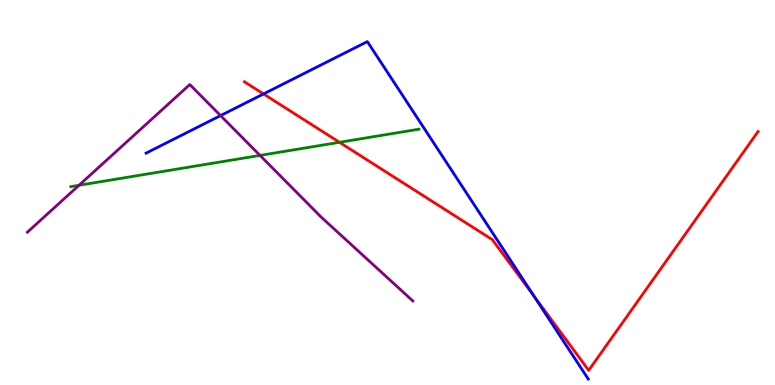[{'lines': ['blue', 'red'], 'intersections': [{'x': 3.4, 'y': 7.56}, {'x': 6.89, 'y': 2.31}]}, {'lines': ['green', 'red'], 'intersections': [{'x': 4.38, 'y': 6.3}]}, {'lines': ['purple', 'red'], 'intersections': []}, {'lines': ['blue', 'green'], 'intersections': []}, {'lines': ['blue', 'purple'], 'intersections': [{'x': 2.85, 'y': 7.0}]}, {'lines': ['green', 'purple'], 'intersections': [{'x': 1.02, 'y': 5.19}, {'x': 3.36, 'y': 5.96}]}]